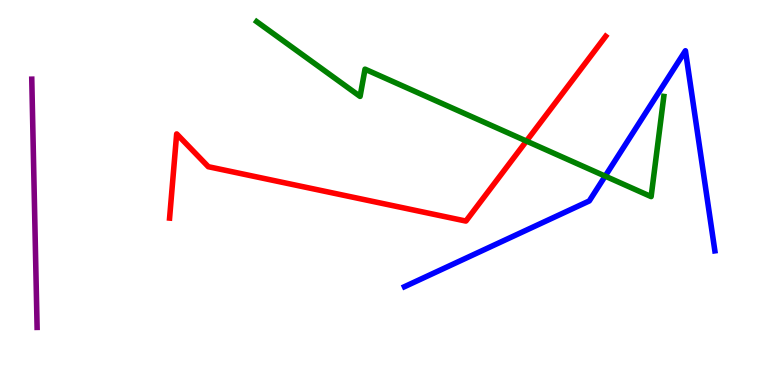[{'lines': ['blue', 'red'], 'intersections': []}, {'lines': ['green', 'red'], 'intersections': [{'x': 6.79, 'y': 6.34}]}, {'lines': ['purple', 'red'], 'intersections': []}, {'lines': ['blue', 'green'], 'intersections': [{'x': 7.81, 'y': 5.43}]}, {'lines': ['blue', 'purple'], 'intersections': []}, {'lines': ['green', 'purple'], 'intersections': []}]